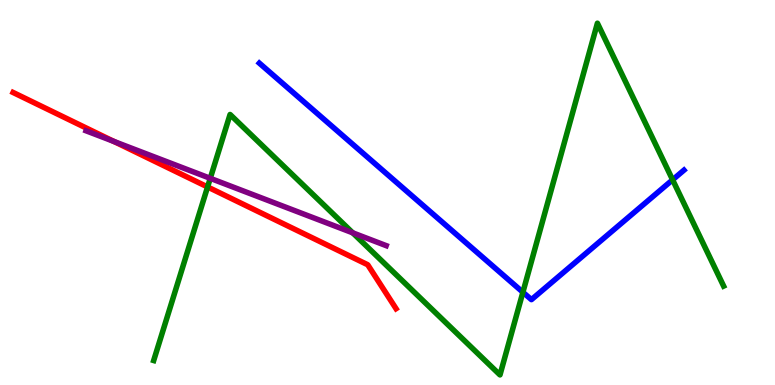[{'lines': ['blue', 'red'], 'intersections': []}, {'lines': ['green', 'red'], 'intersections': [{'x': 2.68, 'y': 5.14}]}, {'lines': ['purple', 'red'], 'intersections': [{'x': 1.47, 'y': 6.33}]}, {'lines': ['blue', 'green'], 'intersections': [{'x': 6.75, 'y': 2.41}, {'x': 8.68, 'y': 5.33}]}, {'lines': ['blue', 'purple'], 'intersections': []}, {'lines': ['green', 'purple'], 'intersections': [{'x': 2.71, 'y': 5.37}, {'x': 4.55, 'y': 3.95}]}]